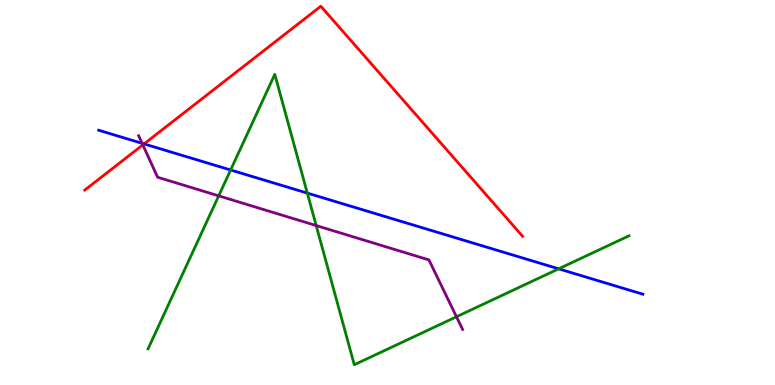[{'lines': ['blue', 'red'], 'intersections': [{'x': 1.86, 'y': 6.26}]}, {'lines': ['green', 'red'], 'intersections': []}, {'lines': ['purple', 'red'], 'intersections': [{'x': 1.84, 'y': 6.24}]}, {'lines': ['blue', 'green'], 'intersections': [{'x': 2.98, 'y': 5.58}, {'x': 3.97, 'y': 4.98}, {'x': 7.21, 'y': 3.02}]}, {'lines': ['blue', 'purple'], 'intersections': [{'x': 1.83, 'y': 6.28}]}, {'lines': ['green', 'purple'], 'intersections': [{'x': 2.82, 'y': 4.91}, {'x': 4.08, 'y': 4.14}, {'x': 5.89, 'y': 1.77}]}]